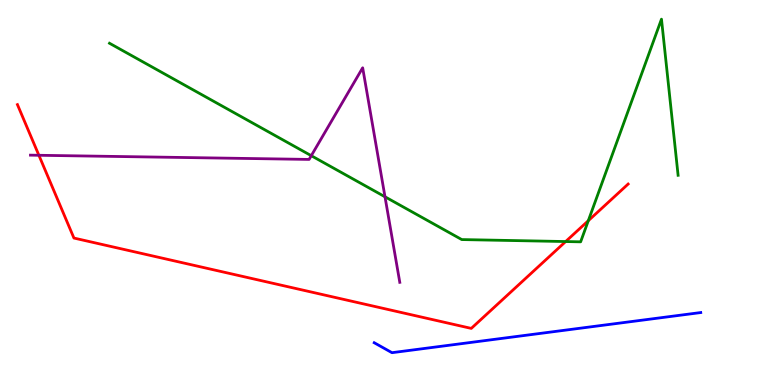[{'lines': ['blue', 'red'], 'intersections': []}, {'lines': ['green', 'red'], 'intersections': [{'x': 7.3, 'y': 3.73}, {'x': 7.59, 'y': 4.27}]}, {'lines': ['purple', 'red'], 'intersections': [{'x': 0.502, 'y': 5.97}]}, {'lines': ['blue', 'green'], 'intersections': []}, {'lines': ['blue', 'purple'], 'intersections': []}, {'lines': ['green', 'purple'], 'intersections': [{'x': 4.02, 'y': 5.96}, {'x': 4.97, 'y': 4.89}]}]